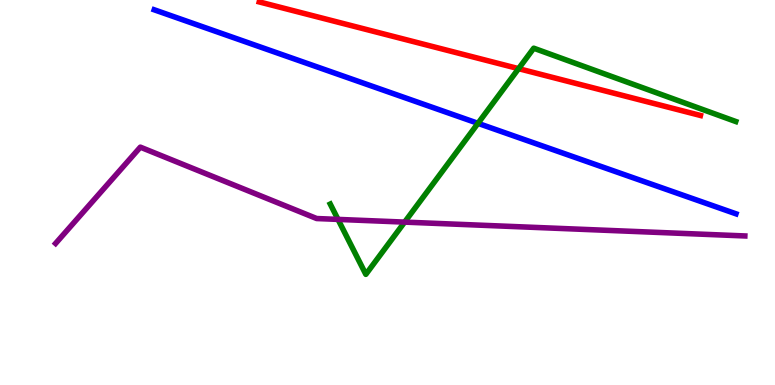[{'lines': ['blue', 'red'], 'intersections': []}, {'lines': ['green', 'red'], 'intersections': [{'x': 6.69, 'y': 8.22}]}, {'lines': ['purple', 'red'], 'intersections': []}, {'lines': ['blue', 'green'], 'intersections': [{'x': 6.17, 'y': 6.8}]}, {'lines': ['blue', 'purple'], 'intersections': []}, {'lines': ['green', 'purple'], 'intersections': [{'x': 4.36, 'y': 4.3}, {'x': 5.22, 'y': 4.23}]}]